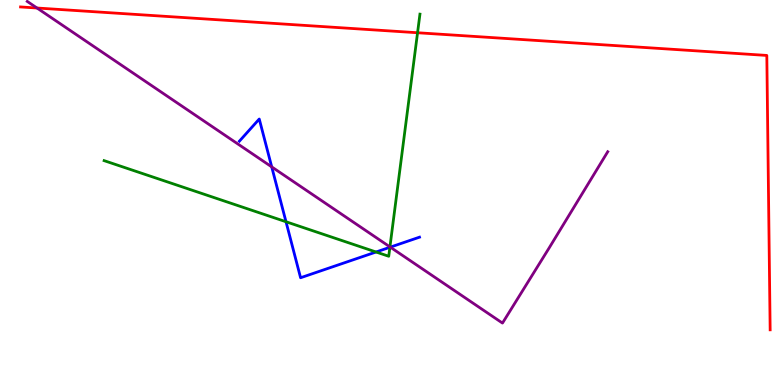[{'lines': ['blue', 'red'], 'intersections': []}, {'lines': ['green', 'red'], 'intersections': [{'x': 5.39, 'y': 9.15}]}, {'lines': ['purple', 'red'], 'intersections': [{'x': 0.478, 'y': 9.79}]}, {'lines': ['blue', 'green'], 'intersections': [{'x': 3.69, 'y': 4.24}, {'x': 4.85, 'y': 3.45}, {'x': 5.03, 'y': 3.58}]}, {'lines': ['blue', 'purple'], 'intersections': [{'x': 3.51, 'y': 5.67}, {'x': 5.04, 'y': 3.58}]}, {'lines': ['green', 'purple'], 'intersections': [{'x': 5.03, 'y': 3.59}]}]